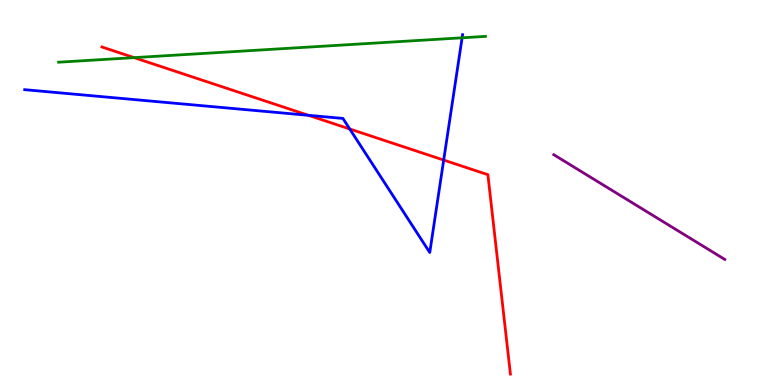[{'lines': ['blue', 'red'], 'intersections': [{'x': 3.98, 'y': 7.0}, {'x': 4.51, 'y': 6.65}, {'x': 5.73, 'y': 5.84}]}, {'lines': ['green', 'red'], 'intersections': [{'x': 1.73, 'y': 8.5}]}, {'lines': ['purple', 'red'], 'intersections': []}, {'lines': ['blue', 'green'], 'intersections': [{'x': 5.96, 'y': 9.02}]}, {'lines': ['blue', 'purple'], 'intersections': []}, {'lines': ['green', 'purple'], 'intersections': []}]